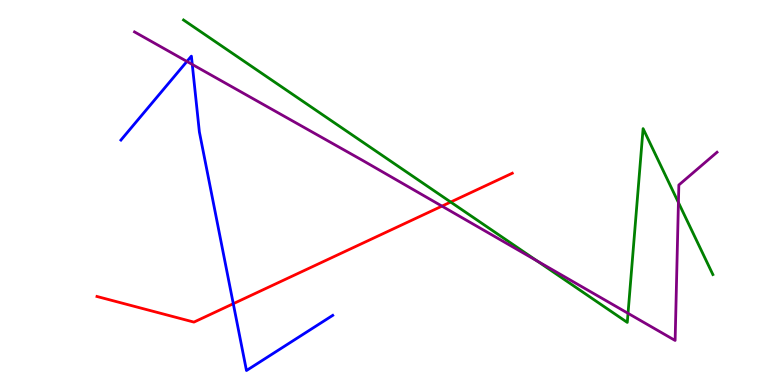[{'lines': ['blue', 'red'], 'intersections': [{'x': 3.01, 'y': 2.11}]}, {'lines': ['green', 'red'], 'intersections': [{'x': 5.82, 'y': 4.75}]}, {'lines': ['purple', 'red'], 'intersections': [{'x': 5.7, 'y': 4.65}]}, {'lines': ['blue', 'green'], 'intersections': []}, {'lines': ['blue', 'purple'], 'intersections': [{'x': 2.41, 'y': 8.4}, {'x': 2.48, 'y': 8.33}]}, {'lines': ['green', 'purple'], 'intersections': [{'x': 6.93, 'y': 3.22}, {'x': 8.1, 'y': 1.86}, {'x': 8.75, 'y': 4.74}]}]